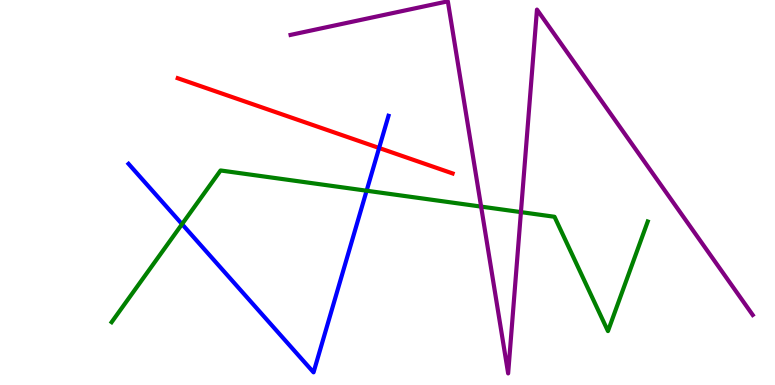[{'lines': ['blue', 'red'], 'intersections': [{'x': 4.89, 'y': 6.16}]}, {'lines': ['green', 'red'], 'intersections': []}, {'lines': ['purple', 'red'], 'intersections': []}, {'lines': ['blue', 'green'], 'intersections': [{'x': 2.35, 'y': 4.18}, {'x': 4.73, 'y': 5.05}]}, {'lines': ['blue', 'purple'], 'intersections': []}, {'lines': ['green', 'purple'], 'intersections': [{'x': 6.21, 'y': 4.63}, {'x': 6.72, 'y': 4.49}]}]